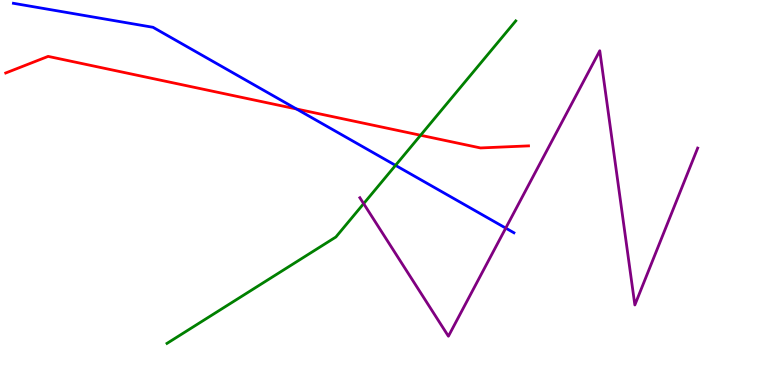[{'lines': ['blue', 'red'], 'intersections': [{'x': 3.83, 'y': 7.17}]}, {'lines': ['green', 'red'], 'intersections': [{'x': 5.43, 'y': 6.49}]}, {'lines': ['purple', 'red'], 'intersections': []}, {'lines': ['blue', 'green'], 'intersections': [{'x': 5.1, 'y': 5.7}]}, {'lines': ['blue', 'purple'], 'intersections': [{'x': 6.53, 'y': 4.08}]}, {'lines': ['green', 'purple'], 'intersections': [{'x': 4.69, 'y': 4.71}]}]